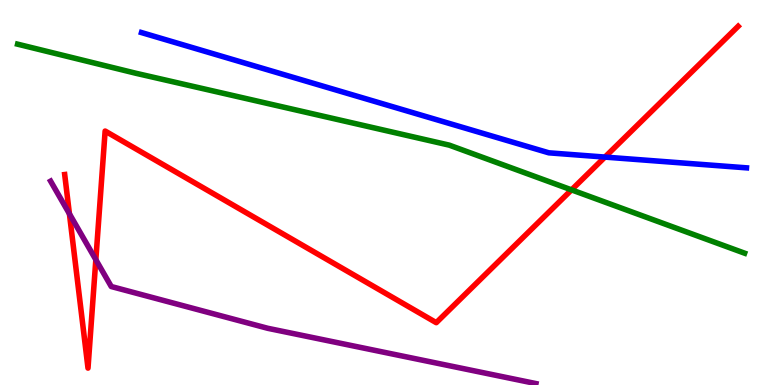[{'lines': ['blue', 'red'], 'intersections': [{'x': 7.81, 'y': 5.92}]}, {'lines': ['green', 'red'], 'intersections': [{'x': 7.37, 'y': 5.07}]}, {'lines': ['purple', 'red'], 'intersections': [{'x': 0.896, 'y': 4.45}, {'x': 1.24, 'y': 3.25}]}, {'lines': ['blue', 'green'], 'intersections': []}, {'lines': ['blue', 'purple'], 'intersections': []}, {'lines': ['green', 'purple'], 'intersections': []}]